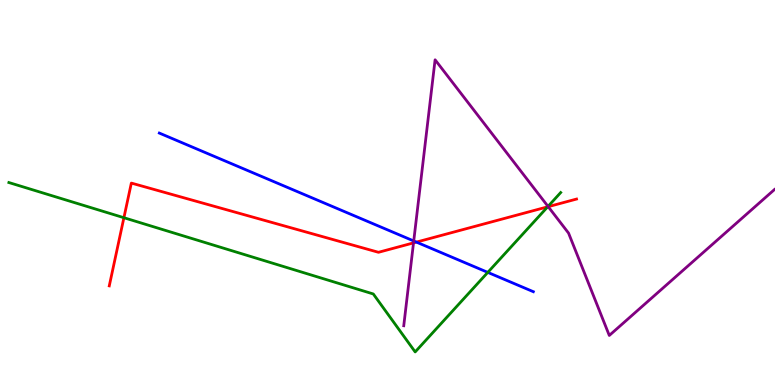[{'lines': ['blue', 'red'], 'intersections': [{'x': 5.37, 'y': 3.71}]}, {'lines': ['green', 'red'], 'intersections': [{'x': 1.6, 'y': 4.35}, {'x': 7.07, 'y': 4.63}]}, {'lines': ['purple', 'red'], 'intersections': [{'x': 5.34, 'y': 3.69}, {'x': 7.07, 'y': 4.63}]}, {'lines': ['blue', 'green'], 'intersections': [{'x': 6.29, 'y': 2.93}]}, {'lines': ['blue', 'purple'], 'intersections': [{'x': 5.34, 'y': 3.74}]}, {'lines': ['green', 'purple'], 'intersections': [{'x': 7.07, 'y': 4.64}]}]